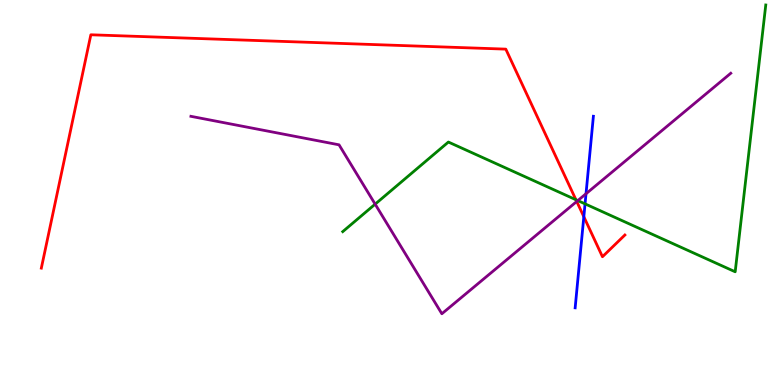[{'lines': ['blue', 'red'], 'intersections': [{'x': 7.53, 'y': 4.37}]}, {'lines': ['green', 'red'], 'intersections': [{'x': 7.43, 'y': 4.81}]}, {'lines': ['purple', 'red'], 'intersections': [{'x': 7.44, 'y': 4.77}]}, {'lines': ['blue', 'green'], 'intersections': [{'x': 7.55, 'y': 4.7}]}, {'lines': ['blue', 'purple'], 'intersections': [{'x': 7.56, 'y': 4.97}]}, {'lines': ['green', 'purple'], 'intersections': [{'x': 4.84, 'y': 4.7}, {'x': 7.46, 'y': 4.79}]}]